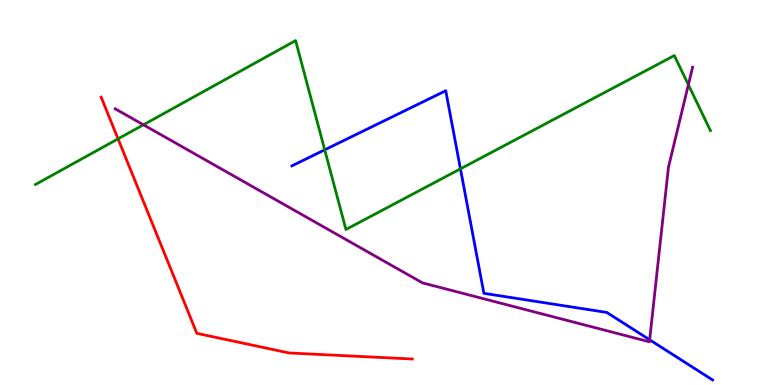[{'lines': ['blue', 'red'], 'intersections': []}, {'lines': ['green', 'red'], 'intersections': [{'x': 1.52, 'y': 6.39}]}, {'lines': ['purple', 'red'], 'intersections': []}, {'lines': ['blue', 'green'], 'intersections': [{'x': 4.19, 'y': 6.11}, {'x': 5.94, 'y': 5.61}]}, {'lines': ['blue', 'purple'], 'intersections': [{'x': 8.38, 'y': 1.17}]}, {'lines': ['green', 'purple'], 'intersections': [{'x': 1.85, 'y': 6.76}, {'x': 8.88, 'y': 7.8}]}]